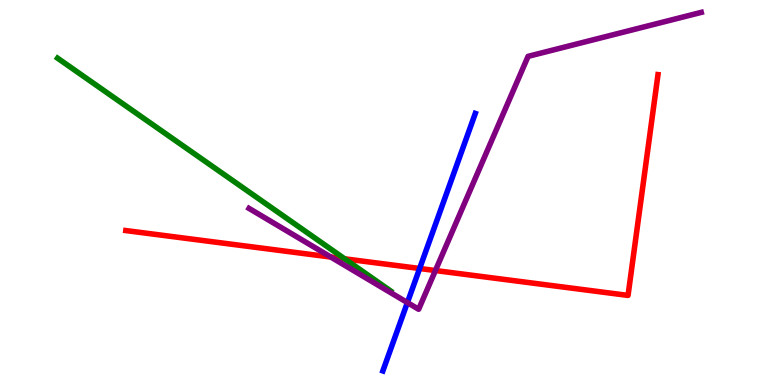[{'lines': ['blue', 'red'], 'intersections': [{'x': 5.41, 'y': 3.03}]}, {'lines': ['green', 'red'], 'intersections': [{'x': 4.45, 'y': 3.28}]}, {'lines': ['purple', 'red'], 'intersections': [{'x': 4.27, 'y': 3.32}, {'x': 5.62, 'y': 2.97}]}, {'lines': ['blue', 'green'], 'intersections': []}, {'lines': ['blue', 'purple'], 'intersections': [{'x': 5.26, 'y': 2.14}]}, {'lines': ['green', 'purple'], 'intersections': []}]